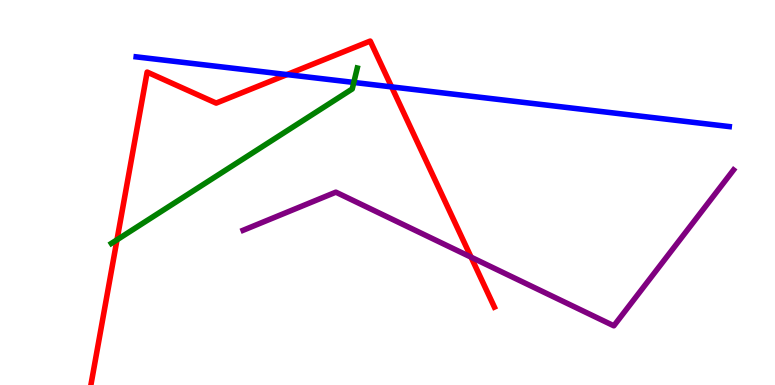[{'lines': ['blue', 'red'], 'intersections': [{'x': 3.7, 'y': 8.06}, {'x': 5.05, 'y': 7.74}]}, {'lines': ['green', 'red'], 'intersections': [{'x': 1.51, 'y': 3.77}]}, {'lines': ['purple', 'red'], 'intersections': [{'x': 6.08, 'y': 3.32}]}, {'lines': ['blue', 'green'], 'intersections': [{'x': 4.57, 'y': 7.86}]}, {'lines': ['blue', 'purple'], 'intersections': []}, {'lines': ['green', 'purple'], 'intersections': []}]